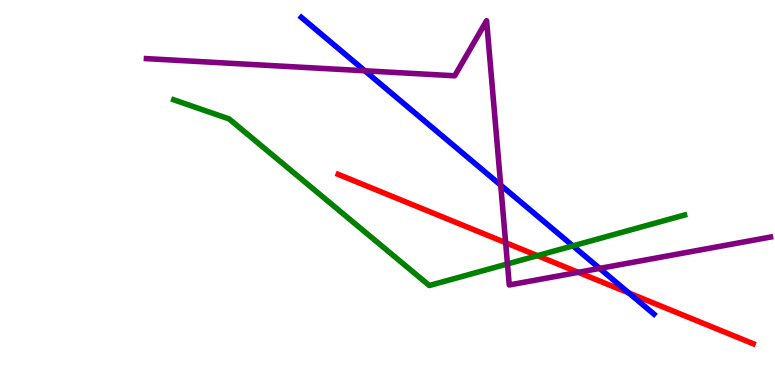[{'lines': ['blue', 'red'], 'intersections': [{'x': 8.11, 'y': 2.39}]}, {'lines': ['green', 'red'], 'intersections': [{'x': 6.93, 'y': 3.36}]}, {'lines': ['purple', 'red'], 'intersections': [{'x': 6.52, 'y': 3.7}, {'x': 7.46, 'y': 2.93}]}, {'lines': ['blue', 'green'], 'intersections': [{'x': 7.39, 'y': 3.61}]}, {'lines': ['blue', 'purple'], 'intersections': [{'x': 4.71, 'y': 8.16}, {'x': 6.46, 'y': 5.19}, {'x': 7.74, 'y': 3.03}]}, {'lines': ['green', 'purple'], 'intersections': [{'x': 6.55, 'y': 3.14}]}]